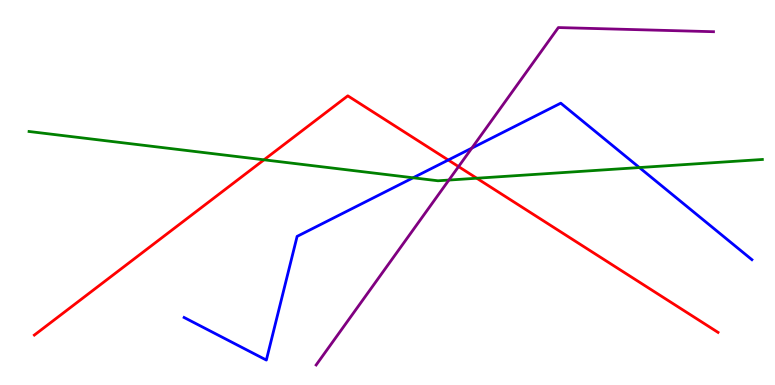[{'lines': ['blue', 'red'], 'intersections': [{'x': 5.78, 'y': 5.84}]}, {'lines': ['green', 'red'], 'intersections': [{'x': 3.41, 'y': 5.85}, {'x': 6.15, 'y': 5.37}]}, {'lines': ['purple', 'red'], 'intersections': [{'x': 5.92, 'y': 5.67}]}, {'lines': ['blue', 'green'], 'intersections': [{'x': 5.33, 'y': 5.38}, {'x': 8.25, 'y': 5.65}]}, {'lines': ['blue', 'purple'], 'intersections': [{'x': 6.09, 'y': 6.15}]}, {'lines': ['green', 'purple'], 'intersections': [{'x': 5.79, 'y': 5.32}]}]